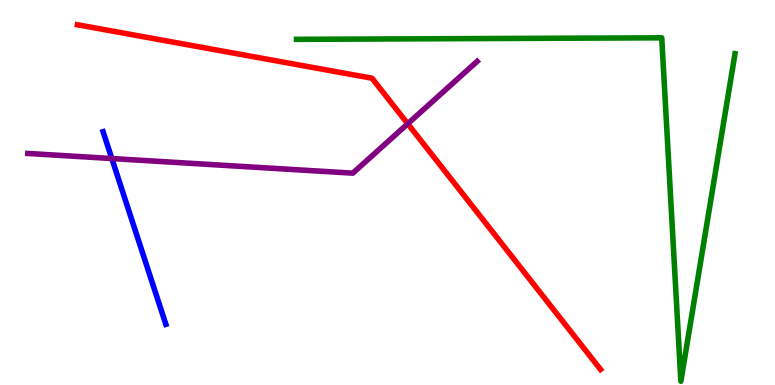[{'lines': ['blue', 'red'], 'intersections': []}, {'lines': ['green', 'red'], 'intersections': []}, {'lines': ['purple', 'red'], 'intersections': [{'x': 5.26, 'y': 6.79}]}, {'lines': ['blue', 'green'], 'intersections': []}, {'lines': ['blue', 'purple'], 'intersections': [{'x': 1.44, 'y': 5.88}]}, {'lines': ['green', 'purple'], 'intersections': []}]